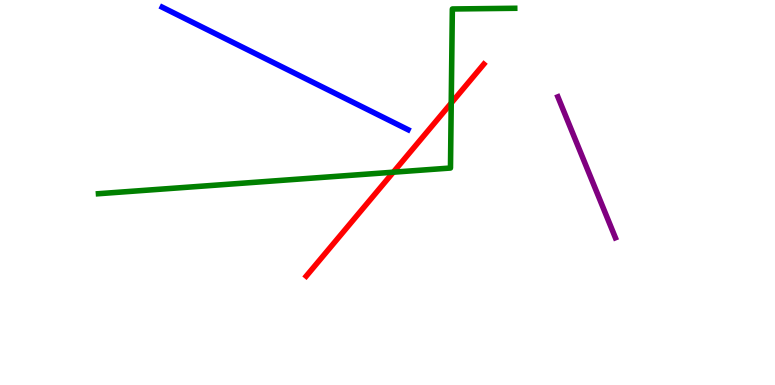[{'lines': ['blue', 'red'], 'intersections': []}, {'lines': ['green', 'red'], 'intersections': [{'x': 5.07, 'y': 5.53}, {'x': 5.82, 'y': 7.32}]}, {'lines': ['purple', 'red'], 'intersections': []}, {'lines': ['blue', 'green'], 'intersections': []}, {'lines': ['blue', 'purple'], 'intersections': []}, {'lines': ['green', 'purple'], 'intersections': []}]